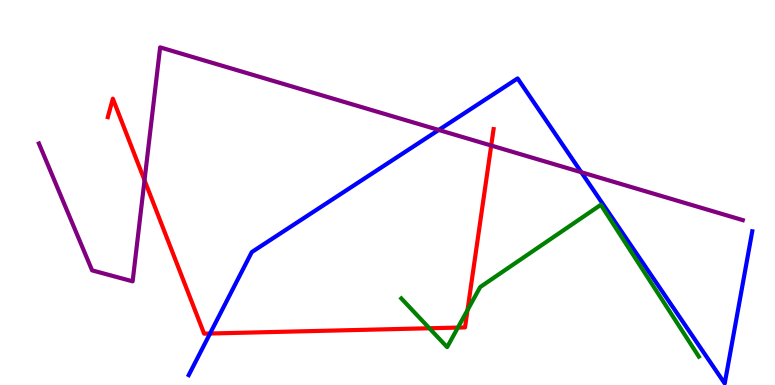[{'lines': ['blue', 'red'], 'intersections': [{'x': 2.71, 'y': 1.34}]}, {'lines': ['green', 'red'], 'intersections': [{'x': 5.54, 'y': 1.47}, {'x': 5.91, 'y': 1.49}, {'x': 6.03, 'y': 1.95}]}, {'lines': ['purple', 'red'], 'intersections': [{'x': 1.86, 'y': 5.32}, {'x': 6.34, 'y': 6.22}]}, {'lines': ['blue', 'green'], 'intersections': []}, {'lines': ['blue', 'purple'], 'intersections': [{'x': 5.66, 'y': 6.62}, {'x': 7.5, 'y': 5.53}]}, {'lines': ['green', 'purple'], 'intersections': []}]